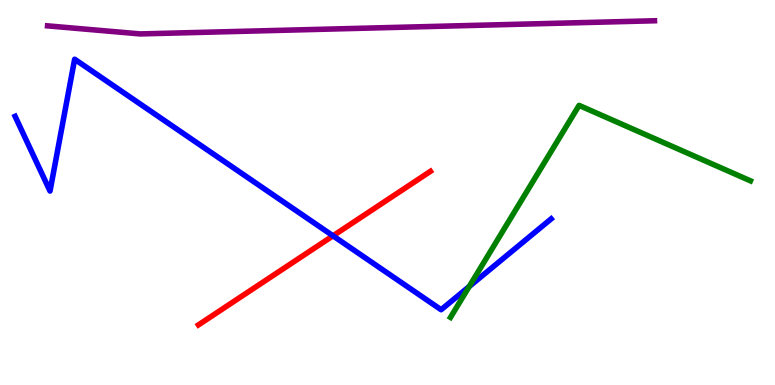[{'lines': ['blue', 'red'], 'intersections': [{'x': 4.3, 'y': 3.87}]}, {'lines': ['green', 'red'], 'intersections': []}, {'lines': ['purple', 'red'], 'intersections': []}, {'lines': ['blue', 'green'], 'intersections': [{'x': 6.05, 'y': 2.56}]}, {'lines': ['blue', 'purple'], 'intersections': []}, {'lines': ['green', 'purple'], 'intersections': []}]